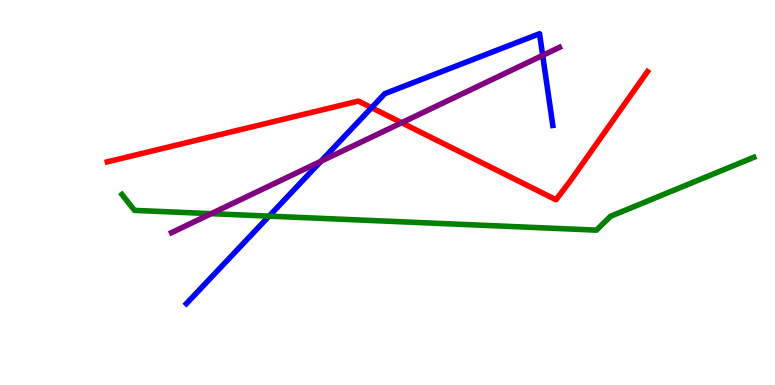[{'lines': ['blue', 'red'], 'intersections': [{'x': 4.79, 'y': 7.2}]}, {'lines': ['green', 'red'], 'intersections': []}, {'lines': ['purple', 'red'], 'intersections': [{'x': 5.18, 'y': 6.81}]}, {'lines': ['blue', 'green'], 'intersections': [{'x': 3.47, 'y': 4.39}]}, {'lines': ['blue', 'purple'], 'intersections': [{'x': 4.14, 'y': 5.81}, {'x': 7.0, 'y': 8.56}]}, {'lines': ['green', 'purple'], 'intersections': [{'x': 2.73, 'y': 4.45}]}]